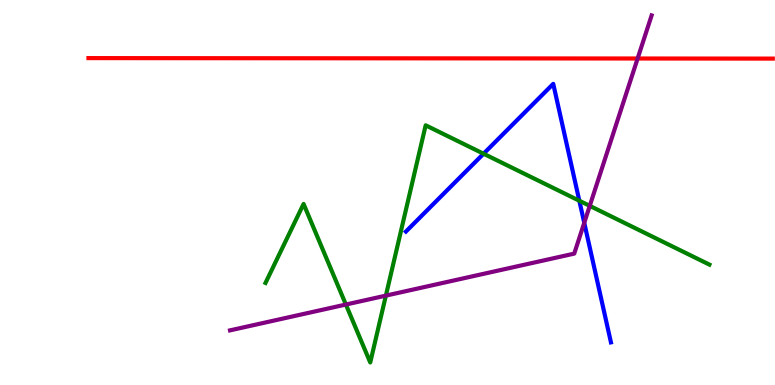[{'lines': ['blue', 'red'], 'intersections': []}, {'lines': ['green', 'red'], 'intersections': []}, {'lines': ['purple', 'red'], 'intersections': [{'x': 8.23, 'y': 8.48}]}, {'lines': ['blue', 'green'], 'intersections': [{'x': 6.24, 'y': 6.01}, {'x': 7.48, 'y': 4.79}]}, {'lines': ['blue', 'purple'], 'intersections': [{'x': 7.54, 'y': 4.21}]}, {'lines': ['green', 'purple'], 'intersections': [{'x': 4.46, 'y': 2.09}, {'x': 4.98, 'y': 2.32}, {'x': 7.61, 'y': 4.65}]}]